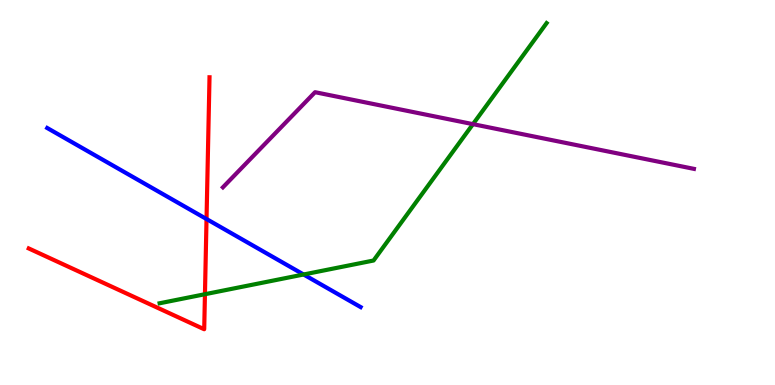[{'lines': ['blue', 'red'], 'intersections': [{'x': 2.66, 'y': 4.31}]}, {'lines': ['green', 'red'], 'intersections': [{'x': 2.64, 'y': 2.36}]}, {'lines': ['purple', 'red'], 'intersections': []}, {'lines': ['blue', 'green'], 'intersections': [{'x': 3.92, 'y': 2.87}]}, {'lines': ['blue', 'purple'], 'intersections': []}, {'lines': ['green', 'purple'], 'intersections': [{'x': 6.1, 'y': 6.78}]}]